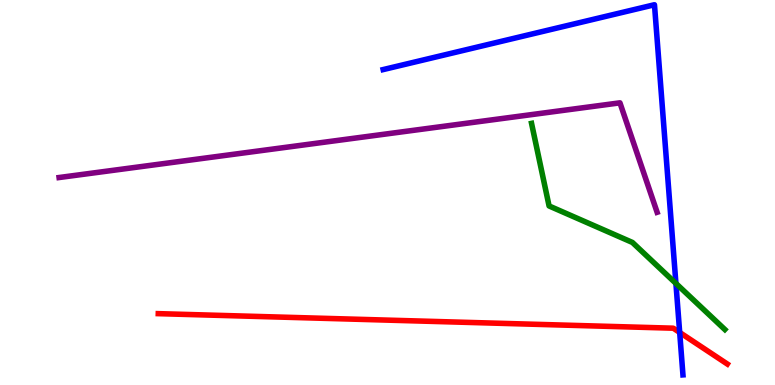[{'lines': ['blue', 'red'], 'intersections': [{'x': 8.77, 'y': 1.36}]}, {'lines': ['green', 'red'], 'intersections': []}, {'lines': ['purple', 'red'], 'intersections': []}, {'lines': ['blue', 'green'], 'intersections': [{'x': 8.72, 'y': 2.64}]}, {'lines': ['blue', 'purple'], 'intersections': []}, {'lines': ['green', 'purple'], 'intersections': []}]